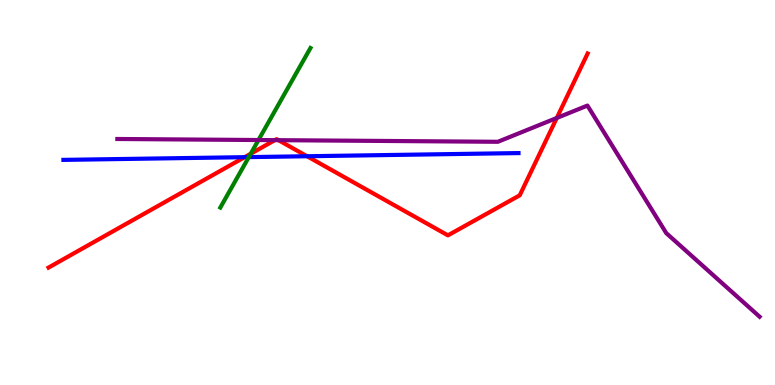[{'lines': ['blue', 'red'], 'intersections': [{'x': 3.16, 'y': 5.92}, {'x': 3.96, 'y': 5.94}]}, {'lines': ['green', 'red'], 'intersections': [{'x': 3.24, 'y': 6.01}]}, {'lines': ['purple', 'red'], 'intersections': [{'x': 3.55, 'y': 6.36}, {'x': 3.59, 'y': 6.36}, {'x': 7.18, 'y': 6.94}]}, {'lines': ['blue', 'green'], 'intersections': [{'x': 3.21, 'y': 5.92}]}, {'lines': ['blue', 'purple'], 'intersections': []}, {'lines': ['green', 'purple'], 'intersections': [{'x': 3.34, 'y': 6.36}]}]